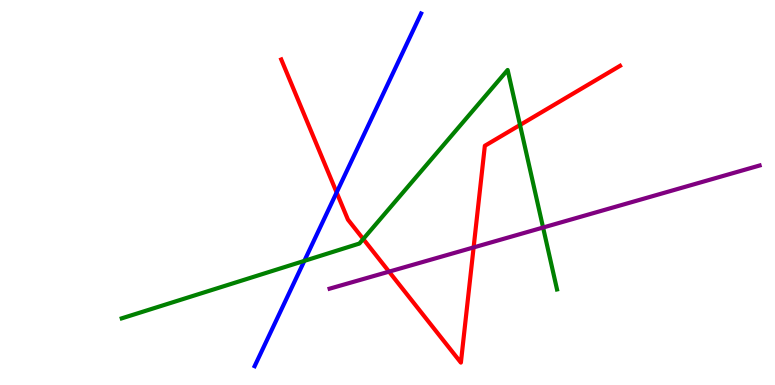[{'lines': ['blue', 'red'], 'intersections': [{'x': 4.34, 'y': 5.0}]}, {'lines': ['green', 'red'], 'intersections': [{'x': 4.69, 'y': 3.79}, {'x': 6.71, 'y': 6.75}]}, {'lines': ['purple', 'red'], 'intersections': [{'x': 5.02, 'y': 2.94}, {'x': 6.11, 'y': 3.57}]}, {'lines': ['blue', 'green'], 'intersections': [{'x': 3.93, 'y': 3.22}]}, {'lines': ['blue', 'purple'], 'intersections': []}, {'lines': ['green', 'purple'], 'intersections': [{'x': 7.01, 'y': 4.09}]}]